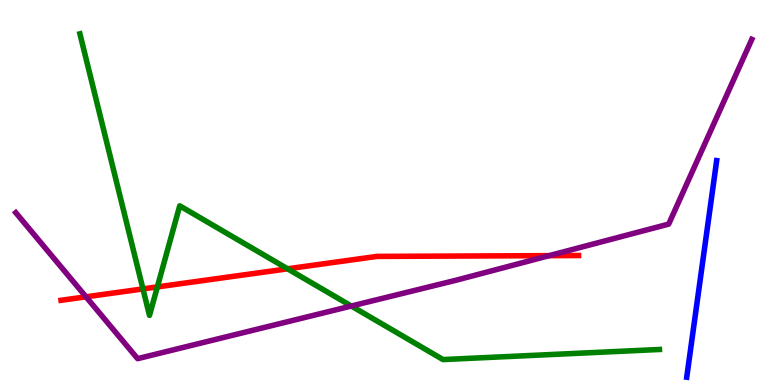[{'lines': ['blue', 'red'], 'intersections': []}, {'lines': ['green', 'red'], 'intersections': [{'x': 1.84, 'y': 2.5}, {'x': 2.03, 'y': 2.55}, {'x': 3.71, 'y': 3.02}]}, {'lines': ['purple', 'red'], 'intersections': [{'x': 1.11, 'y': 2.29}, {'x': 7.09, 'y': 3.36}]}, {'lines': ['blue', 'green'], 'intersections': []}, {'lines': ['blue', 'purple'], 'intersections': []}, {'lines': ['green', 'purple'], 'intersections': [{'x': 4.53, 'y': 2.05}]}]